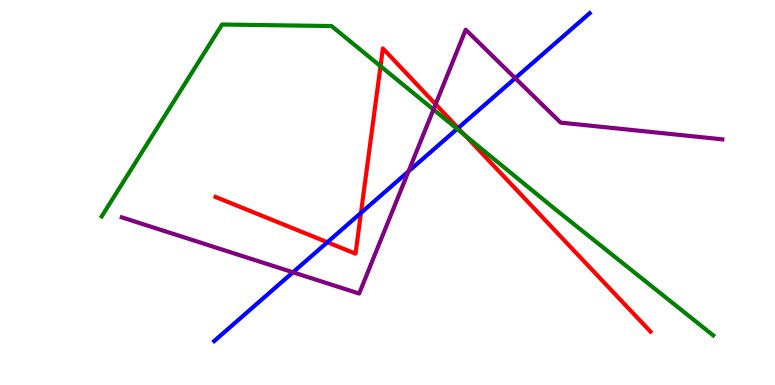[{'lines': ['blue', 'red'], 'intersections': [{'x': 4.22, 'y': 3.71}, {'x': 4.66, 'y': 4.47}, {'x': 5.91, 'y': 6.67}]}, {'lines': ['green', 'red'], 'intersections': [{'x': 4.91, 'y': 8.28}, {'x': 6.0, 'y': 6.48}]}, {'lines': ['purple', 'red'], 'intersections': [{'x': 5.62, 'y': 7.29}]}, {'lines': ['blue', 'green'], 'intersections': [{'x': 5.9, 'y': 6.65}]}, {'lines': ['blue', 'purple'], 'intersections': [{'x': 3.78, 'y': 2.93}, {'x': 5.27, 'y': 5.55}, {'x': 6.65, 'y': 7.97}]}, {'lines': ['green', 'purple'], 'intersections': [{'x': 5.59, 'y': 7.15}]}]